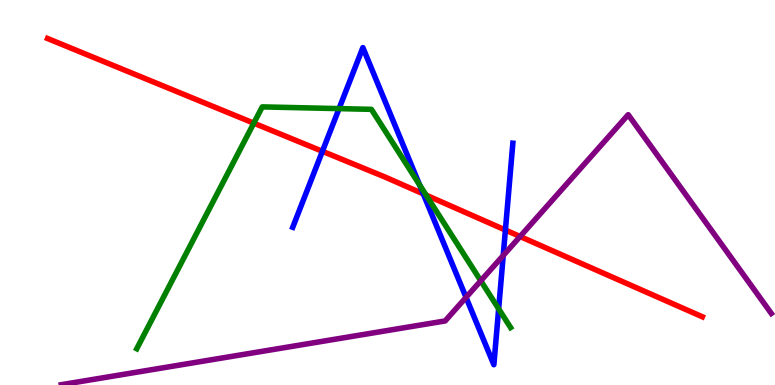[{'lines': ['blue', 'red'], 'intersections': [{'x': 4.16, 'y': 6.07}, {'x': 5.46, 'y': 4.96}, {'x': 6.52, 'y': 4.02}]}, {'lines': ['green', 'red'], 'intersections': [{'x': 3.27, 'y': 6.8}, {'x': 5.5, 'y': 4.93}]}, {'lines': ['purple', 'red'], 'intersections': [{'x': 6.71, 'y': 3.86}]}, {'lines': ['blue', 'green'], 'intersections': [{'x': 4.37, 'y': 7.18}, {'x': 5.41, 'y': 5.2}, {'x': 6.43, 'y': 1.98}]}, {'lines': ['blue', 'purple'], 'intersections': [{'x': 6.01, 'y': 2.28}, {'x': 6.49, 'y': 3.36}]}, {'lines': ['green', 'purple'], 'intersections': [{'x': 6.2, 'y': 2.71}]}]